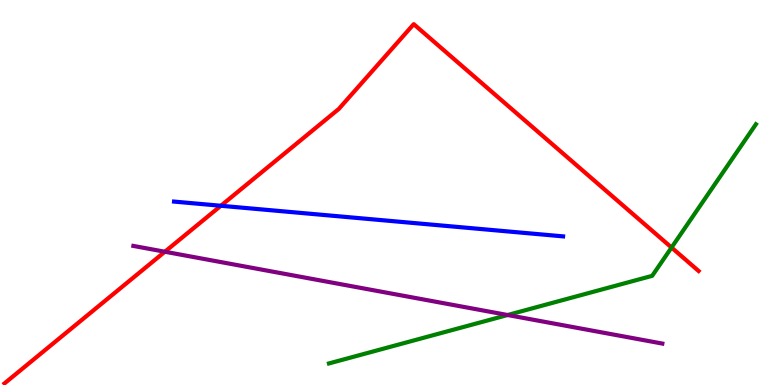[{'lines': ['blue', 'red'], 'intersections': [{'x': 2.85, 'y': 4.66}]}, {'lines': ['green', 'red'], 'intersections': [{'x': 8.67, 'y': 3.57}]}, {'lines': ['purple', 'red'], 'intersections': [{'x': 2.13, 'y': 3.46}]}, {'lines': ['blue', 'green'], 'intersections': []}, {'lines': ['blue', 'purple'], 'intersections': []}, {'lines': ['green', 'purple'], 'intersections': [{'x': 6.55, 'y': 1.82}]}]